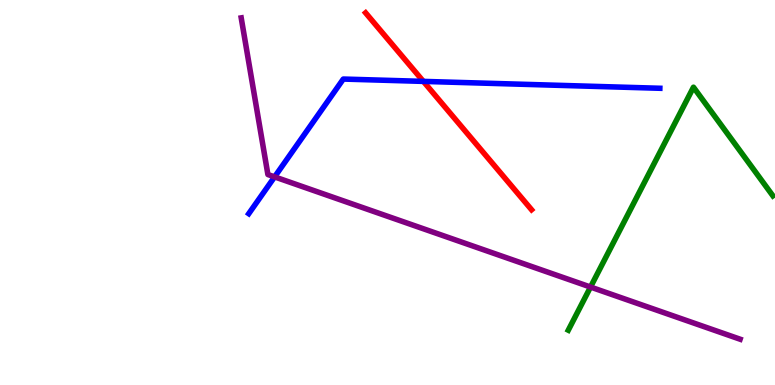[{'lines': ['blue', 'red'], 'intersections': [{'x': 5.46, 'y': 7.89}]}, {'lines': ['green', 'red'], 'intersections': []}, {'lines': ['purple', 'red'], 'intersections': []}, {'lines': ['blue', 'green'], 'intersections': []}, {'lines': ['blue', 'purple'], 'intersections': [{'x': 3.54, 'y': 5.41}]}, {'lines': ['green', 'purple'], 'intersections': [{'x': 7.62, 'y': 2.54}]}]